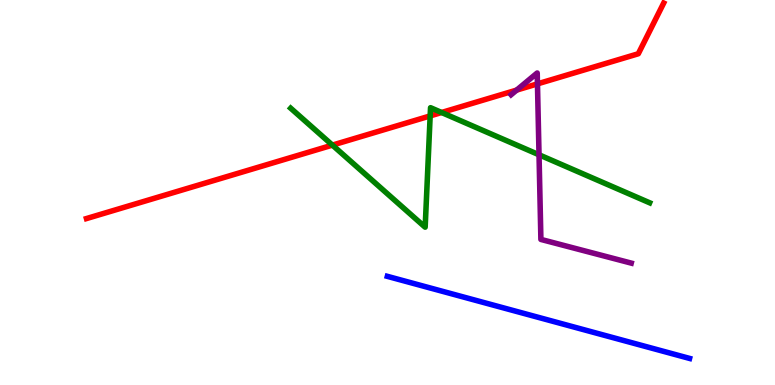[{'lines': ['blue', 'red'], 'intersections': []}, {'lines': ['green', 'red'], 'intersections': [{'x': 4.29, 'y': 6.23}, {'x': 5.55, 'y': 6.99}, {'x': 5.7, 'y': 7.08}]}, {'lines': ['purple', 'red'], 'intersections': [{'x': 6.67, 'y': 7.66}, {'x': 6.93, 'y': 7.82}]}, {'lines': ['blue', 'green'], 'intersections': []}, {'lines': ['blue', 'purple'], 'intersections': []}, {'lines': ['green', 'purple'], 'intersections': [{'x': 6.96, 'y': 5.98}]}]